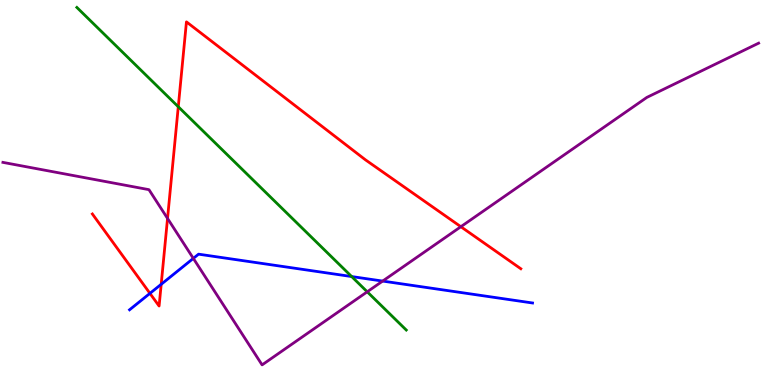[{'lines': ['blue', 'red'], 'intersections': [{'x': 1.93, 'y': 2.38}, {'x': 2.08, 'y': 2.62}]}, {'lines': ['green', 'red'], 'intersections': [{'x': 2.3, 'y': 7.23}]}, {'lines': ['purple', 'red'], 'intersections': [{'x': 2.16, 'y': 4.33}, {'x': 5.95, 'y': 4.11}]}, {'lines': ['blue', 'green'], 'intersections': [{'x': 4.54, 'y': 2.82}]}, {'lines': ['blue', 'purple'], 'intersections': [{'x': 2.49, 'y': 3.29}, {'x': 4.94, 'y': 2.7}]}, {'lines': ['green', 'purple'], 'intersections': [{'x': 4.74, 'y': 2.42}]}]